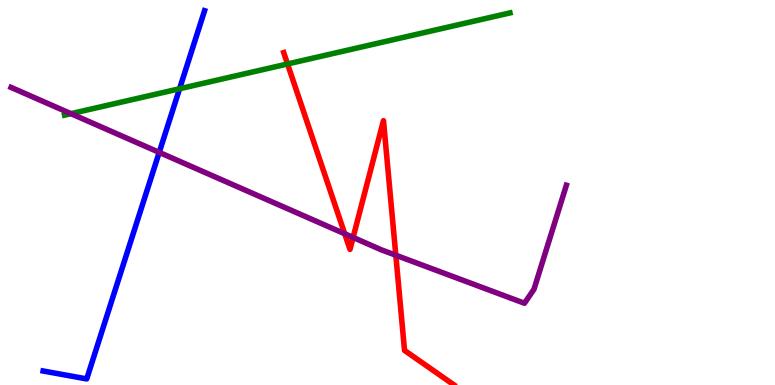[{'lines': ['blue', 'red'], 'intersections': []}, {'lines': ['green', 'red'], 'intersections': [{'x': 3.71, 'y': 8.34}]}, {'lines': ['purple', 'red'], 'intersections': [{'x': 4.45, 'y': 3.93}, {'x': 4.56, 'y': 3.83}, {'x': 5.11, 'y': 3.37}]}, {'lines': ['blue', 'green'], 'intersections': [{'x': 2.32, 'y': 7.69}]}, {'lines': ['blue', 'purple'], 'intersections': [{'x': 2.05, 'y': 6.04}]}, {'lines': ['green', 'purple'], 'intersections': [{'x': 0.916, 'y': 7.05}]}]